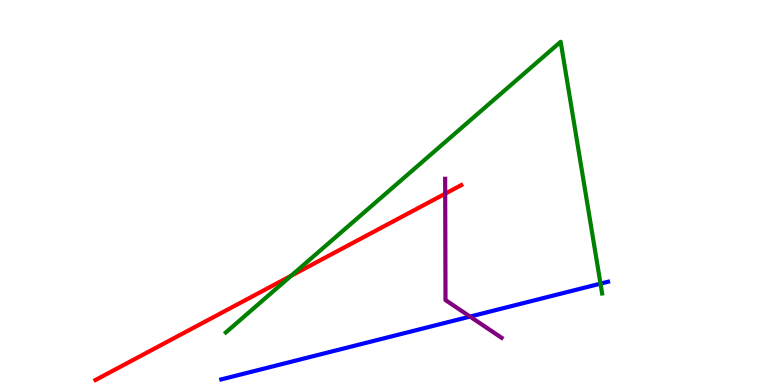[{'lines': ['blue', 'red'], 'intersections': []}, {'lines': ['green', 'red'], 'intersections': [{'x': 3.76, 'y': 2.84}]}, {'lines': ['purple', 'red'], 'intersections': [{'x': 5.74, 'y': 4.97}]}, {'lines': ['blue', 'green'], 'intersections': [{'x': 7.75, 'y': 2.63}]}, {'lines': ['blue', 'purple'], 'intersections': [{'x': 6.07, 'y': 1.78}]}, {'lines': ['green', 'purple'], 'intersections': []}]